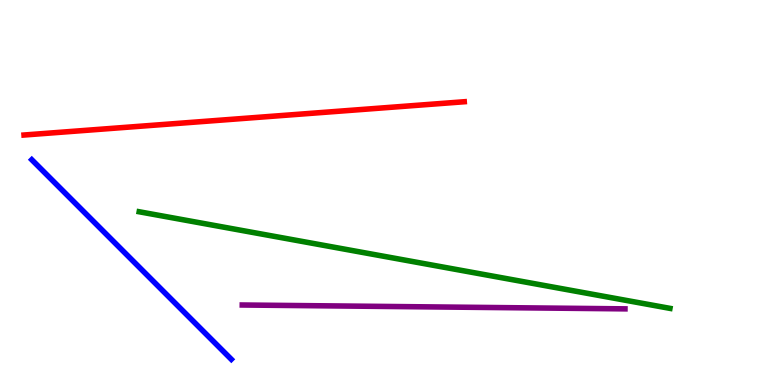[{'lines': ['blue', 'red'], 'intersections': []}, {'lines': ['green', 'red'], 'intersections': []}, {'lines': ['purple', 'red'], 'intersections': []}, {'lines': ['blue', 'green'], 'intersections': []}, {'lines': ['blue', 'purple'], 'intersections': []}, {'lines': ['green', 'purple'], 'intersections': []}]